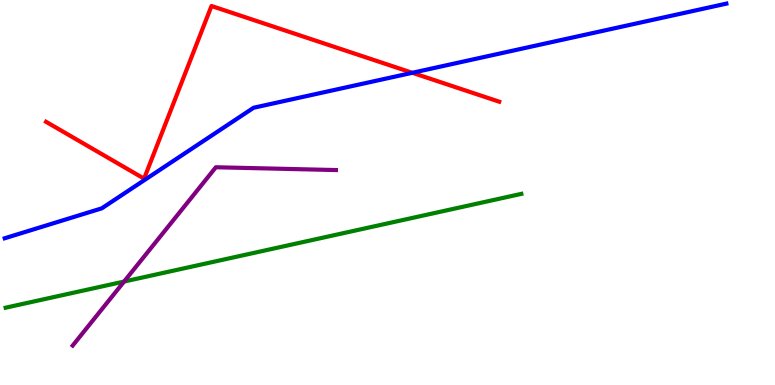[{'lines': ['blue', 'red'], 'intersections': [{'x': 5.32, 'y': 8.11}]}, {'lines': ['green', 'red'], 'intersections': []}, {'lines': ['purple', 'red'], 'intersections': []}, {'lines': ['blue', 'green'], 'intersections': []}, {'lines': ['blue', 'purple'], 'intersections': []}, {'lines': ['green', 'purple'], 'intersections': [{'x': 1.6, 'y': 2.69}]}]